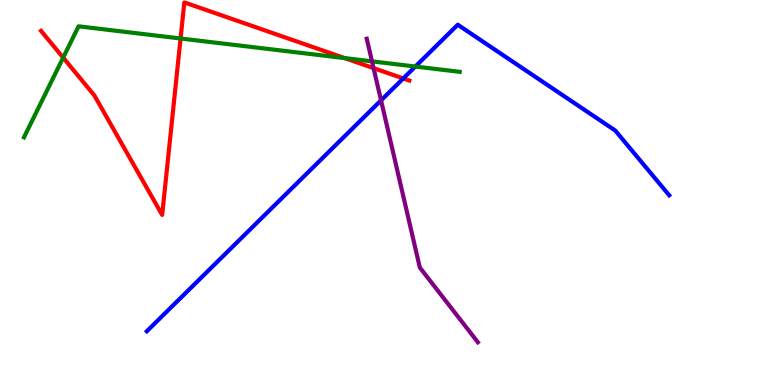[{'lines': ['blue', 'red'], 'intersections': [{'x': 5.2, 'y': 7.96}]}, {'lines': ['green', 'red'], 'intersections': [{'x': 0.815, 'y': 8.5}, {'x': 2.33, 'y': 9.0}, {'x': 4.45, 'y': 8.49}]}, {'lines': ['purple', 'red'], 'intersections': [{'x': 4.82, 'y': 8.23}]}, {'lines': ['blue', 'green'], 'intersections': [{'x': 5.36, 'y': 8.27}]}, {'lines': ['blue', 'purple'], 'intersections': [{'x': 4.92, 'y': 7.39}]}, {'lines': ['green', 'purple'], 'intersections': [{'x': 4.8, 'y': 8.41}]}]